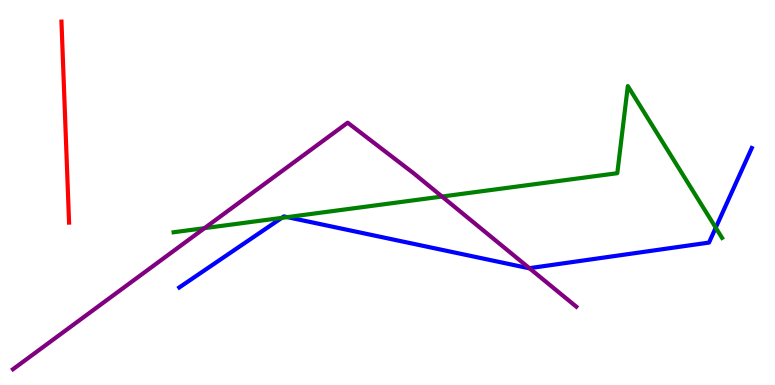[{'lines': ['blue', 'red'], 'intersections': []}, {'lines': ['green', 'red'], 'intersections': []}, {'lines': ['purple', 'red'], 'intersections': []}, {'lines': ['blue', 'green'], 'intersections': [{'x': 3.64, 'y': 4.34}, {'x': 3.71, 'y': 4.36}, {'x': 9.24, 'y': 4.09}]}, {'lines': ['blue', 'purple'], 'intersections': [{'x': 6.83, 'y': 3.03}]}, {'lines': ['green', 'purple'], 'intersections': [{'x': 2.64, 'y': 4.07}, {'x': 5.7, 'y': 4.9}]}]